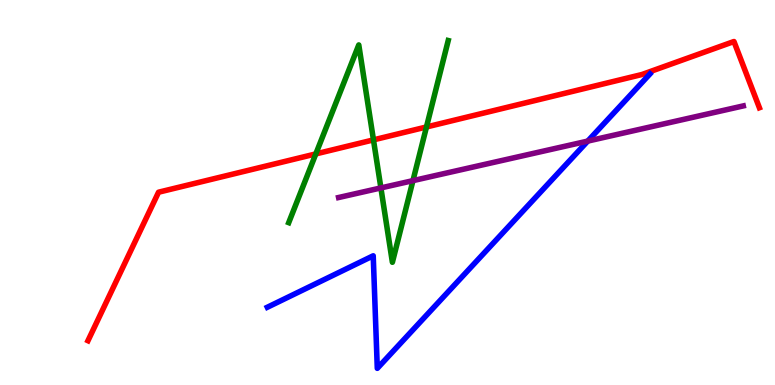[{'lines': ['blue', 'red'], 'intersections': []}, {'lines': ['green', 'red'], 'intersections': [{'x': 4.08, 'y': 6.0}, {'x': 4.82, 'y': 6.37}, {'x': 5.5, 'y': 6.7}]}, {'lines': ['purple', 'red'], 'intersections': []}, {'lines': ['blue', 'green'], 'intersections': []}, {'lines': ['blue', 'purple'], 'intersections': [{'x': 7.58, 'y': 6.34}]}, {'lines': ['green', 'purple'], 'intersections': [{'x': 4.91, 'y': 5.12}, {'x': 5.33, 'y': 5.31}]}]